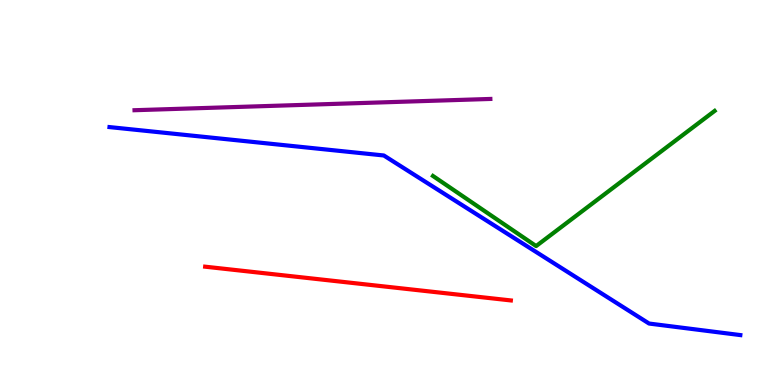[{'lines': ['blue', 'red'], 'intersections': []}, {'lines': ['green', 'red'], 'intersections': []}, {'lines': ['purple', 'red'], 'intersections': []}, {'lines': ['blue', 'green'], 'intersections': []}, {'lines': ['blue', 'purple'], 'intersections': []}, {'lines': ['green', 'purple'], 'intersections': []}]